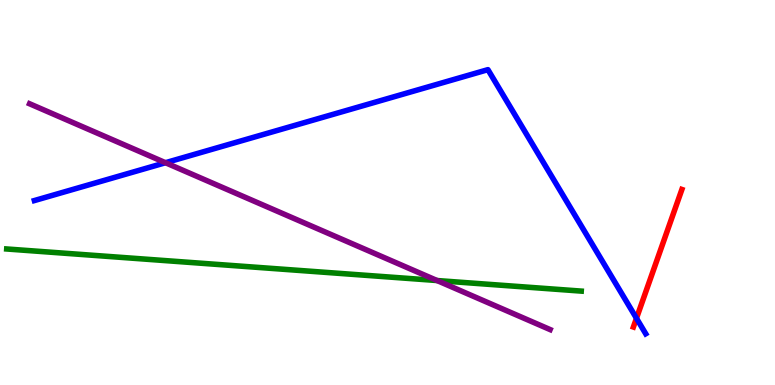[{'lines': ['blue', 'red'], 'intersections': [{'x': 8.21, 'y': 1.73}]}, {'lines': ['green', 'red'], 'intersections': []}, {'lines': ['purple', 'red'], 'intersections': []}, {'lines': ['blue', 'green'], 'intersections': []}, {'lines': ['blue', 'purple'], 'intersections': [{'x': 2.14, 'y': 5.77}]}, {'lines': ['green', 'purple'], 'intersections': [{'x': 5.64, 'y': 2.71}]}]